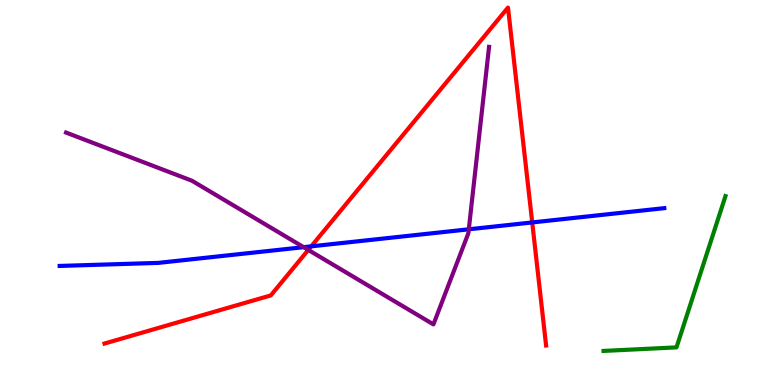[{'lines': ['blue', 'red'], 'intersections': [{'x': 4.02, 'y': 3.6}, {'x': 6.87, 'y': 4.22}]}, {'lines': ['green', 'red'], 'intersections': []}, {'lines': ['purple', 'red'], 'intersections': [{'x': 3.98, 'y': 3.51}]}, {'lines': ['blue', 'green'], 'intersections': []}, {'lines': ['blue', 'purple'], 'intersections': [{'x': 3.92, 'y': 3.58}, {'x': 6.05, 'y': 4.04}]}, {'lines': ['green', 'purple'], 'intersections': []}]